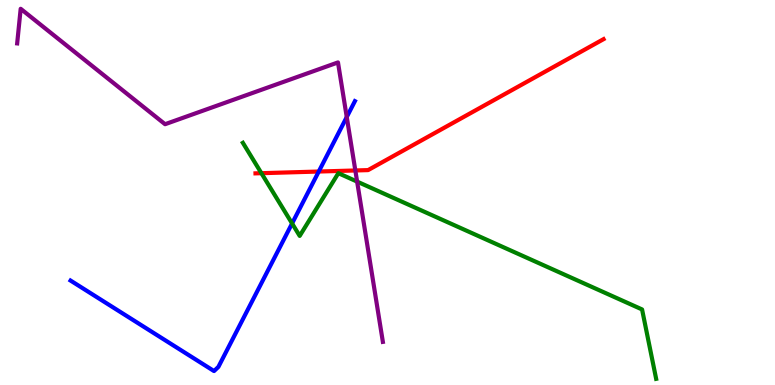[{'lines': ['blue', 'red'], 'intersections': [{'x': 4.11, 'y': 5.54}]}, {'lines': ['green', 'red'], 'intersections': [{'x': 3.37, 'y': 5.5}]}, {'lines': ['purple', 'red'], 'intersections': [{'x': 4.58, 'y': 5.57}]}, {'lines': ['blue', 'green'], 'intersections': [{'x': 3.77, 'y': 4.2}]}, {'lines': ['blue', 'purple'], 'intersections': [{'x': 4.47, 'y': 6.96}]}, {'lines': ['green', 'purple'], 'intersections': [{'x': 4.61, 'y': 5.28}]}]